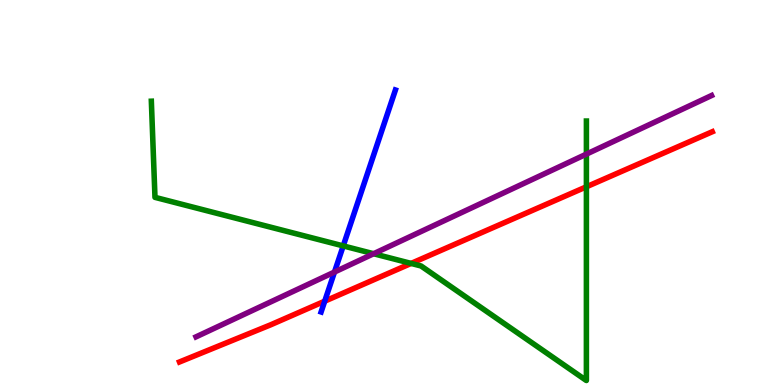[{'lines': ['blue', 'red'], 'intersections': [{'x': 4.19, 'y': 2.18}]}, {'lines': ['green', 'red'], 'intersections': [{'x': 5.3, 'y': 3.16}, {'x': 7.57, 'y': 5.15}]}, {'lines': ['purple', 'red'], 'intersections': []}, {'lines': ['blue', 'green'], 'intersections': [{'x': 4.43, 'y': 3.61}]}, {'lines': ['blue', 'purple'], 'intersections': [{'x': 4.32, 'y': 2.93}]}, {'lines': ['green', 'purple'], 'intersections': [{'x': 4.82, 'y': 3.41}, {'x': 7.57, 'y': 6.0}]}]